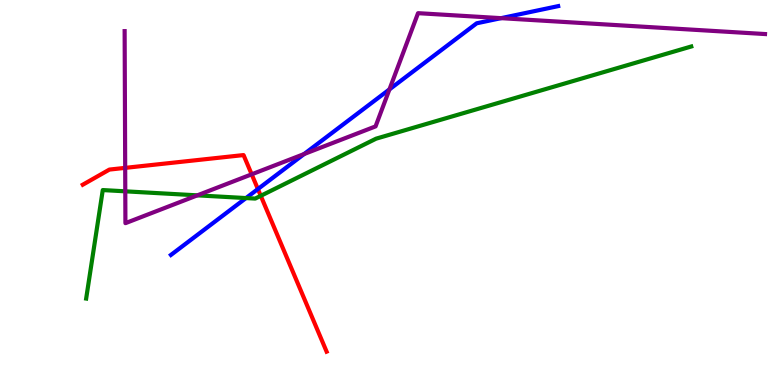[{'lines': ['blue', 'red'], 'intersections': [{'x': 3.33, 'y': 5.09}]}, {'lines': ['green', 'red'], 'intersections': [{'x': 3.36, 'y': 4.91}]}, {'lines': ['purple', 'red'], 'intersections': [{'x': 1.62, 'y': 5.64}, {'x': 3.25, 'y': 5.47}]}, {'lines': ['blue', 'green'], 'intersections': [{'x': 3.17, 'y': 4.86}]}, {'lines': ['blue', 'purple'], 'intersections': [{'x': 3.92, 'y': 6.0}, {'x': 5.03, 'y': 7.68}, {'x': 6.47, 'y': 9.53}]}, {'lines': ['green', 'purple'], 'intersections': [{'x': 1.62, 'y': 5.03}, {'x': 2.55, 'y': 4.93}]}]